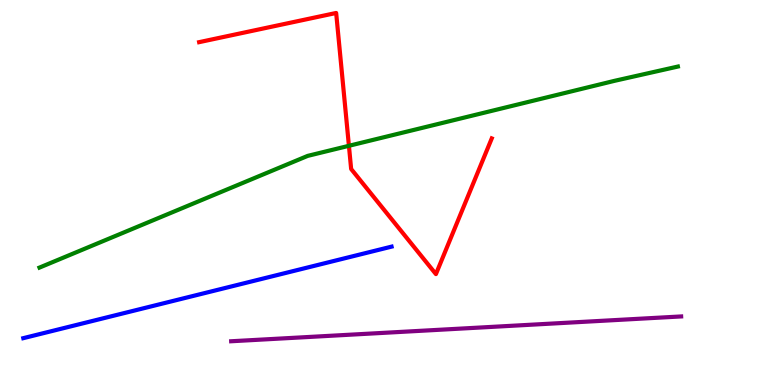[{'lines': ['blue', 'red'], 'intersections': []}, {'lines': ['green', 'red'], 'intersections': [{'x': 4.5, 'y': 6.21}]}, {'lines': ['purple', 'red'], 'intersections': []}, {'lines': ['blue', 'green'], 'intersections': []}, {'lines': ['blue', 'purple'], 'intersections': []}, {'lines': ['green', 'purple'], 'intersections': []}]